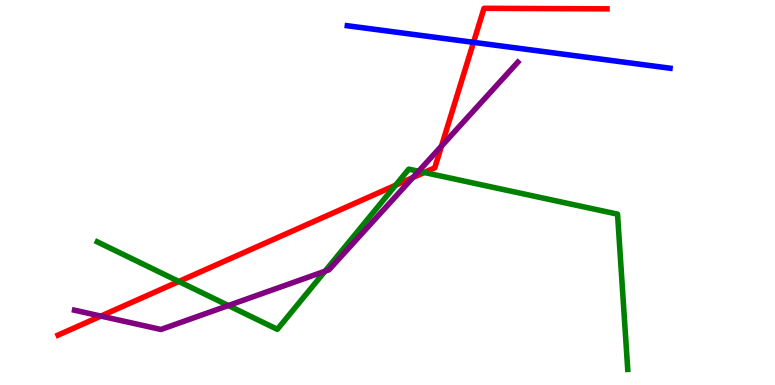[{'lines': ['blue', 'red'], 'intersections': [{'x': 6.11, 'y': 8.9}]}, {'lines': ['green', 'red'], 'intersections': [{'x': 2.31, 'y': 2.69}, {'x': 5.1, 'y': 5.19}, {'x': 5.47, 'y': 5.52}]}, {'lines': ['purple', 'red'], 'intersections': [{'x': 1.3, 'y': 1.79}, {'x': 5.33, 'y': 5.39}, {'x': 5.7, 'y': 6.21}]}, {'lines': ['blue', 'green'], 'intersections': []}, {'lines': ['blue', 'purple'], 'intersections': []}, {'lines': ['green', 'purple'], 'intersections': [{'x': 2.95, 'y': 2.06}, {'x': 4.19, 'y': 2.96}, {'x': 5.4, 'y': 5.55}]}]